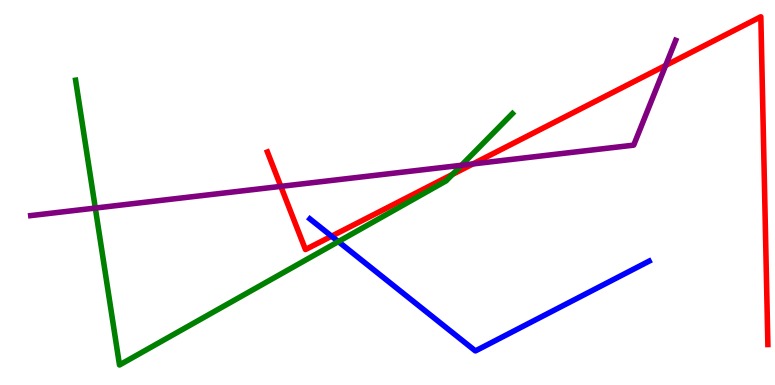[{'lines': ['blue', 'red'], 'intersections': [{'x': 4.28, 'y': 3.87}]}, {'lines': ['green', 'red'], 'intersections': [{'x': 5.84, 'y': 5.47}]}, {'lines': ['purple', 'red'], 'intersections': [{'x': 3.62, 'y': 5.16}, {'x': 6.1, 'y': 5.74}, {'x': 8.59, 'y': 8.3}]}, {'lines': ['blue', 'green'], 'intersections': [{'x': 4.37, 'y': 3.72}]}, {'lines': ['blue', 'purple'], 'intersections': []}, {'lines': ['green', 'purple'], 'intersections': [{'x': 1.23, 'y': 4.6}, {'x': 5.95, 'y': 5.71}]}]